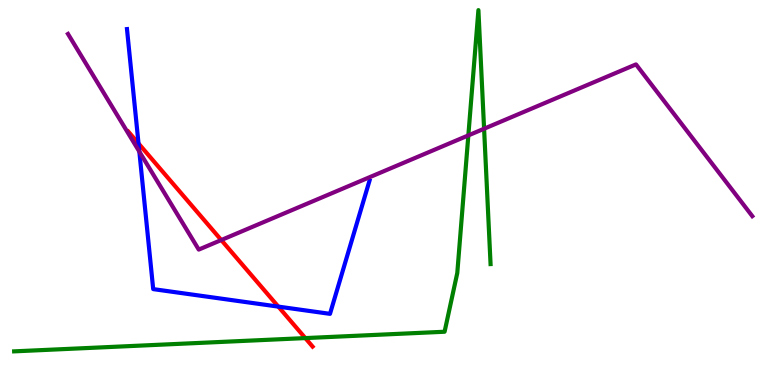[{'lines': ['blue', 'red'], 'intersections': [{'x': 1.79, 'y': 6.27}, {'x': 3.59, 'y': 2.04}]}, {'lines': ['green', 'red'], 'intersections': [{'x': 3.94, 'y': 1.22}]}, {'lines': ['purple', 'red'], 'intersections': [{'x': 2.86, 'y': 3.77}]}, {'lines': ['blue', 'green'], 'intersections': []}, {'lines': ['blue', 'purple'], 'intersections': [{'x': 1.8, 'y': 6.06}]}, {'lines': ['green', 'purple'], 'intersections': [{'x': 6.04, 'y': 6.48}, {'x': 6.25, 'y': 6.66}]}]